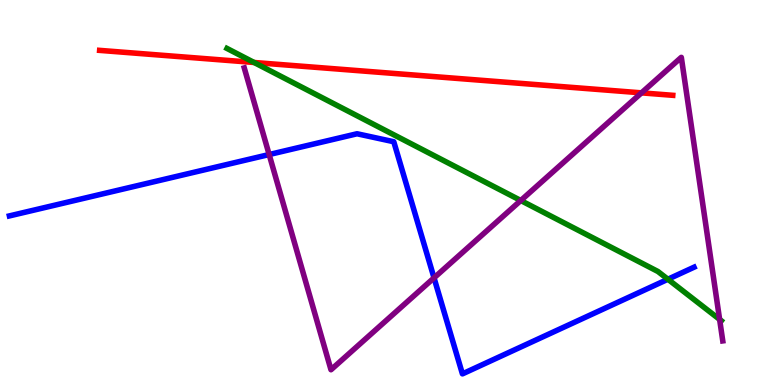[{'lines': ['blue', 'red'], 'intersections': []}, {'lines': ['green', 'red'], 'intersections': [{'x': 3.28, 'y': 8.38}]}, {'lines': ['purple', 'red'], 'intersections': [{'x': 8.28, 'y': 7.59}]}, {'lines': ['blue', 'green'], 'intersections': [{'x': 8.62, 'y': 2.75}]}, {'lines': ['blue', 'purple'], 'intersections': [{'x': 3.47, 'y': 5.99}, {'x': 5.6, 'y': 2.78}]}, {'lines': ['green', 'purple'], 'intersections': [{'x': 6.72, 'y': 4.79}, {'x': 9.29, 'y': 1.7}]}]